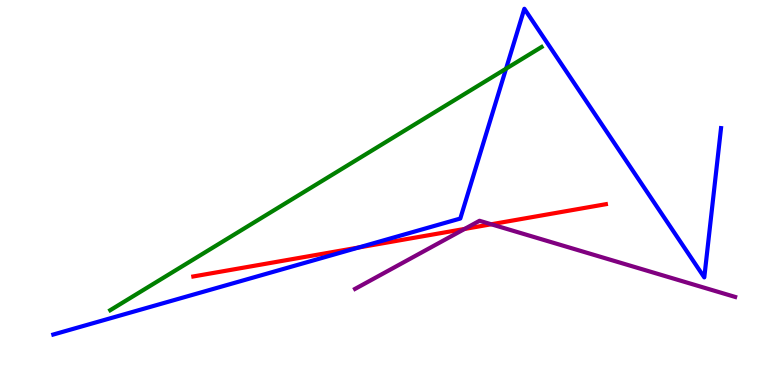[{'lines': ['blue', 'red'], 'intersections': [{'x': 4.63, 'y': 3.57}]}, {'lines': ['green', 'red'], 'intersections': []}, {'lines': ['purple', 'red'], 'intersections': [{'x': 5.99, 'y': 4.05}, {'x': 6.34, 'y': 4.17}]}, {'lines': ['blue', 'green'], 'intersections': [{'x': 6.53, 'y': 8.22}]}, {'lines': ['blue', 'purple'], 'intersections': []}, {'lines': ['green', 'purple'], 'intersections': []}]